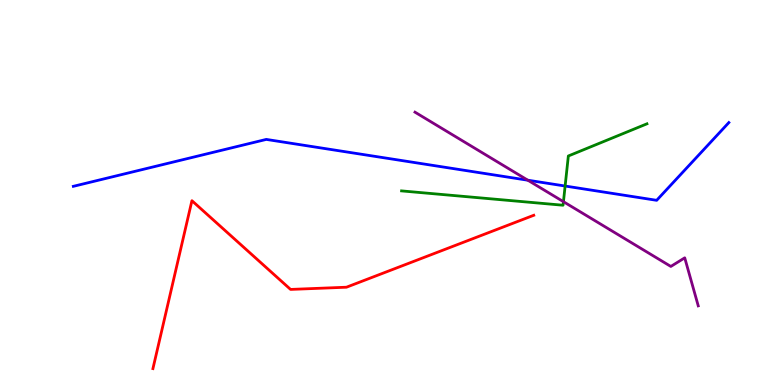[{'lines': ['blue', 'red'], 'intersections': []}, {'lines': ['green', 'red'], 'intersections': []}, {'lines': ['purple', 'red'], 'intersections': []}, {'lines': ['blue', 'green'], 'intersections': [{'x': 7.29, 'y': 5.17}]}, {'lines': ['blue', 'purple'], 'intersections': [{'x': 6.81, 'y': 5.32}]}, {'lines': ['green', 'purple'], 'intersections': [{'x': 7.27, 'y': 4.76}]}]